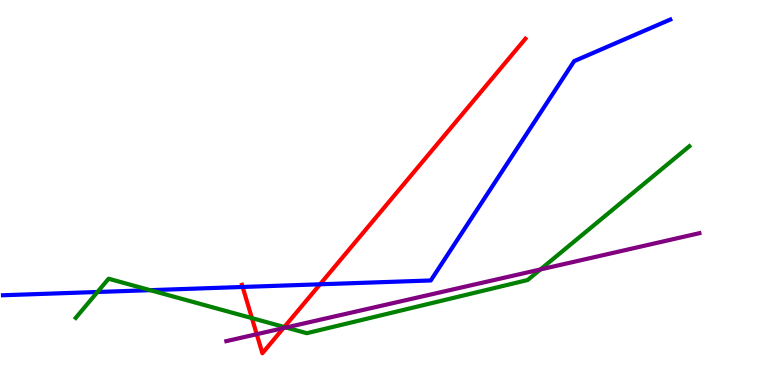[{'lines': ['blue', 'red'], 'intersections': [{'x': 3.13, 'y': 2.55}, {'x': 4.13, 'y': 2.62}]}, {'lines': ['green', 'red'], 'intersections': [{'x': 3.25, 'y': 1.74}, {'x': 3.67, 'y': 1.51}]}, {'lines': ['purple', 'red'], 'intersections': [{'x': 3.31, 'y': 1.32}, {'x': 3.66, 'y': 1.48}]}, {'lines': ['blue', 'green'], 'intersections': [{'x': 1.26, 'y': 2.42}, {'x': 1.94, 'y': 2.46}]}, {'lines': ['blue', 'purple'], 'intersections': []}, {'lines': ['green', 'purple'], 'intersections': [{'x': 3.69, 'y': 1.49}, {'x': 6.97, 'y': 3.0}]}]